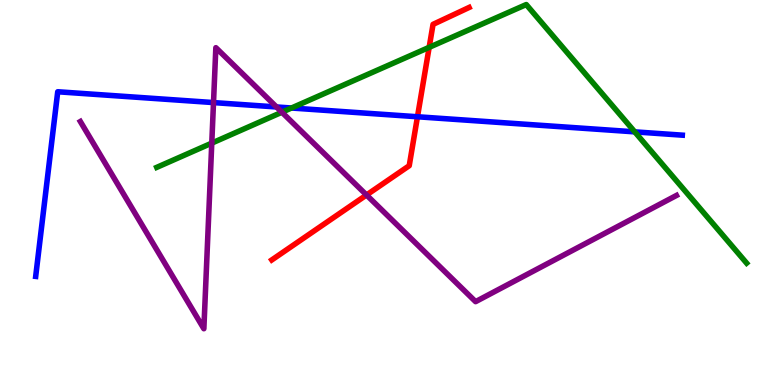[{'lines': ['blue', 'red'], 'intersections': [{'x': 5.39, 'y': 6.97}]}, {'lines': ['green', 'red'], 'intersections': [{'x': 5.54, 'y': 8.77}]}, {'lines': ['purple', 'red'], 'intersections': [{'x': 4.73, 'y': 4.94}]}, {'lines': ['blue', 'green'], 'intersections': [{'x': 3.76, 'y': 7.19}, {'x': 8.19, 'y': 6.58}]}, {'lines': ['blue', 'purple'], 'intersections': [{'x': 2.75, 'y': 7.34}, {'x': 3.57, 'y': 7.22}]}, {'lines': ['green', 'purple'], 'intersections': [{'x': 2.73, 'y': 6.28}, {'x': 3.64, 'y': 7.08}]}]